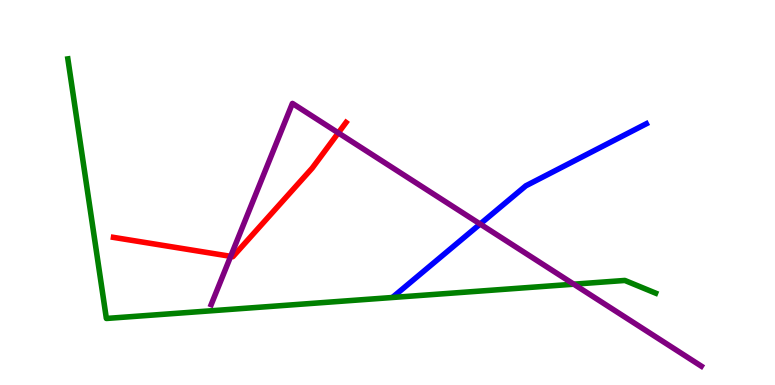[{'lines': ['blue', 'red'], 'intersections': []}, {'lines': ['green', 'red'], 'intersections': []}, {'lines': ['purple', 'red'], 'intersections': [{'x': 2.98, 'y': 3.34}, {'x': 4.37, 'y': 6.55}]}, {'lines': ['blue', 'green'], 'intersections': []}, {'lines': ['blue', 'purple'], 'intersections': [{'x': 6.2, 'y': 4.18}]}, {'lines': ['green', 'purple'], 'intersections': [{'x': 7.4, 'y': 2.62}]}]